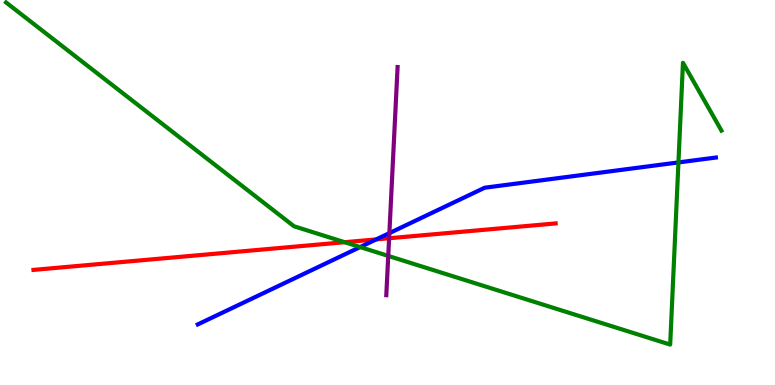[{'lines': ['blue', 'red'], 'intersections': [{'x': 4.85, 'y': 3.78}]}, {'lines': ['green', 'red'], 'intersections': [{'x': 4.45, 'y': 3.71}]}, {'lines': ['purple', 'red'], 'intersections': [{'x': 5.02, 'y': 3.81}]}, {'lines': ['blue', 'green'], 'intersections': [{'x': 4.65, 'y': 3.58}, {'x': 8.75, 'y': 5.78}]}, {'lines': ['blue', 'purple'], 'intersections': [{'x': 5.02, 'y': 3.94}]}, {'lines': ['green', 'purple'], 'intersections': [{'x': 5.01, 'y': 3.35}]}]